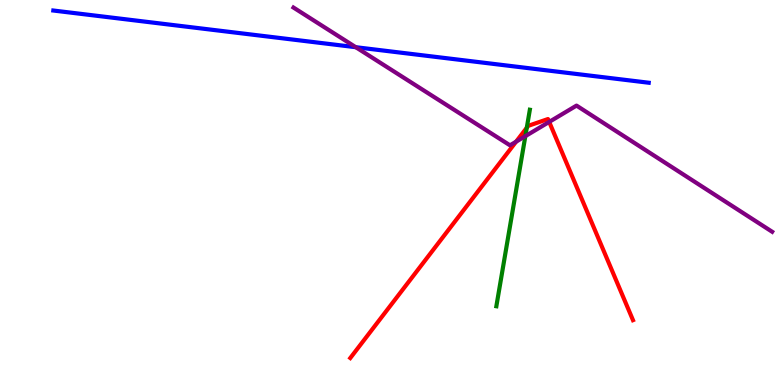[{'lines': ['blue', 'red'], 'intersections': []}, {'lines': ['green', 'red'], 'intersections': [{'x': 6.8, 'y': 6.68}]}, {'lines': ['purple', 'red'], 'intersections': [{'x': 6.66, 'y': 6.32}, {'x': 7.09, 'y': 6.83}]}, {'lines': ['blue', 'green'], 'intersections': []}, {'lines': ['blue', 'purple'], 'intersections': [{'x': 4.59, 'y': 8.77}]}, {'lines': ['green', 'purple'], 'intersections': [{'x': 6.78, 'y': 6.46}]}]